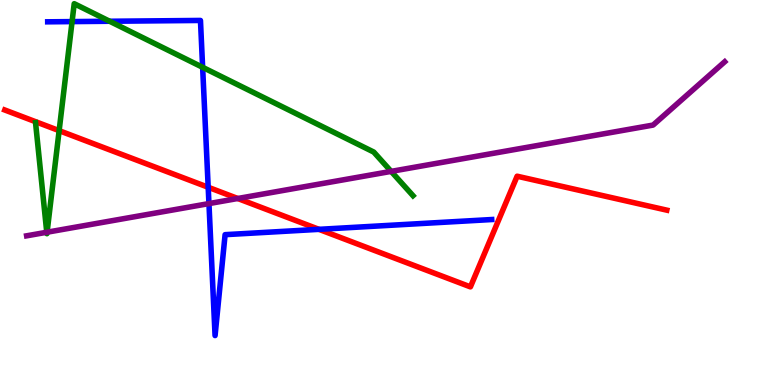[{'lines': ['blue', 'red'], 'intersections': [{'x': 2.69, 'y': 5.14}, {'x': 4.12, 'y': 4.04}]}, {'lines': ['green', 'red'], 'intersections': [{'x': 0.763, 'y': 6.61}]}, {'lines': ['purple', 'red'], 'intersections': [{'x': 3.07, 'y': 4.84}]}, {'lines': ['blue', 'green'], 'intersections': [{'x': 0.93, 'y': 9.44}, {'x': 1.41, 'y': 9.45}, {'x': 2.61, 'y': 8.25}]}, {'lines': ['blue', 'purple'], 'intersections': [{'x': 2.7, 'y': 4.71}]}, {'lines': ['green', 'purple'], 'intersections': [{'x': 0.603, 'y': 3.97}, {'x': 0.608, 'y': 3.97}, {'x': 5.05, 'y': 5.55}]}]